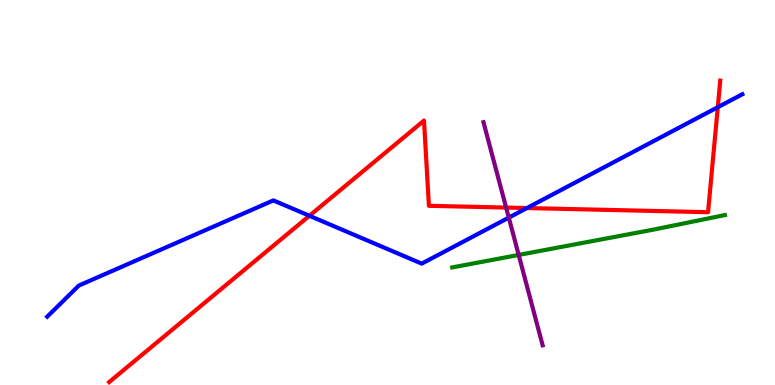[{'lines': ['blue', 'red'], 'intersections': [{'x': 3.99, 'y': 4.4}, {'x': 6.8, 'y': 4.6}, {'x': 9.26, 'y': 7.22}]}, {'lines': ['green', 'red'], 'intersections': []}, {'lines': ['purple', 'red'], 'intersections': [{'x': 6.53, 'y': 4.61}]}, {'lines': ['blue', 'green'], 'intersections': []}, {'lines': ['blue', 'purple'], 'intersections': [{'x': 6.57, 'y': 4.35}]}, {'lines': ['green', 'purple'], 'intersections': [{'x': 6.69, 'y': 3.38}]}]